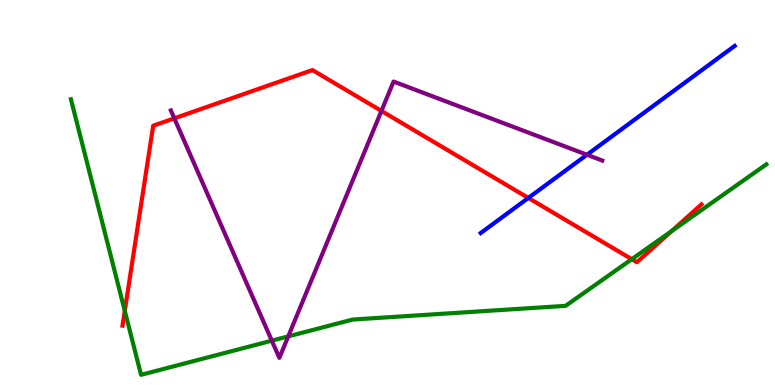[{'lines': ['blue', 'red'], 'intersections': [{'x': 6.82, 'y': 4.86}]}, {'lines': ['green', 'red'], 'intersections': [{'x': 1.61, 'y': 1.93}, {'x': 8.15, 'y': 3.27}, {'x': 8.67, 'y': 4.0}]}, {'lines': ['purple', 'red'], 'intersections': [{'x': 2.25, 'y': 6.93}, {'x': 4.92, 'y': 7.12}]}, {'lines': ['blue', 'green'], 'intersections': []}, {'lines': ['blue', 'purple'], 'intersections': [{'x': 7.57, 'y': 5.98}]}, {'lines': ['green', 'purple'], 'intersections': [{'x': 3.51, 'y': 1.15}, {'x': 3.72, 'y': 1.26}]}]